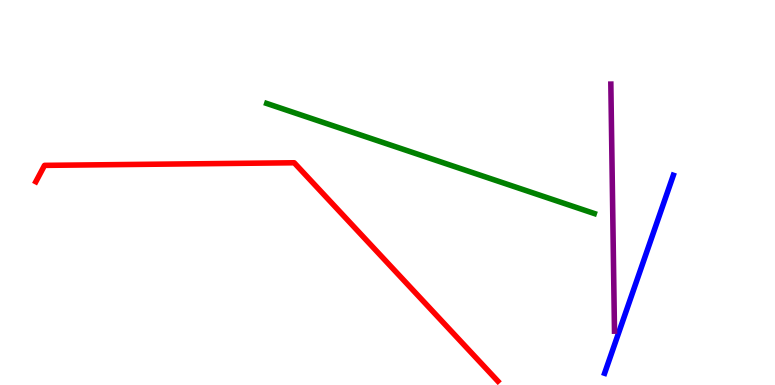[{'lines': ['blue', 'red'], 'intersections': []}, {'lines': ['green', 'red'], 'intersections': []}, {'lines': ['purple', 'red'], 'intersections': []}, {'lines': ['blue', 'green'], 'intersections': []}, {'lines': ['blue', 'purple'], 'intersections': []}, {'lines': ['green', 'purple'], 'intersections': []}]